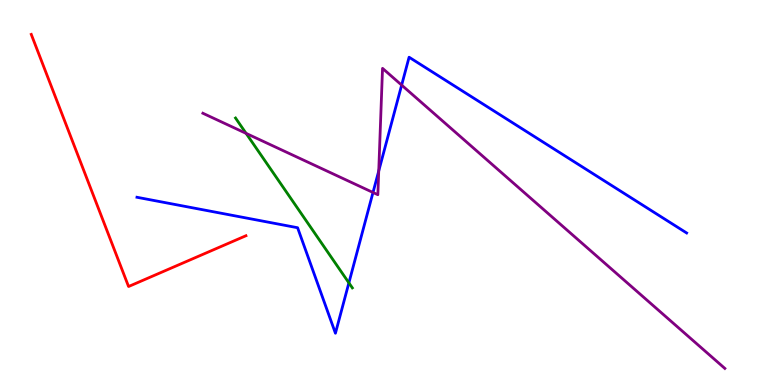[{'lines': ['blue', 'red'], 'intersections': []}, {'lines': ['green', 'red'], 'intersections': []}, {'lines': ['purple', 'red'], 'intersections': []}, {'lines': ['blue', 'green'], 'intersections': [{'x': 4.5, 'y': 2.65}]}, {'lines': ['blue', 'purple'], 'intersections': [{'x': 4.81, 'y': 5.0}, {'x': 4.89, 'y': 5.56}, {'x': 5.18, 'y': 7.79}]}, {'lines': ['green', 'purple'], 'intersections': [{'x': 3.18, 'y': 6.54}]}]